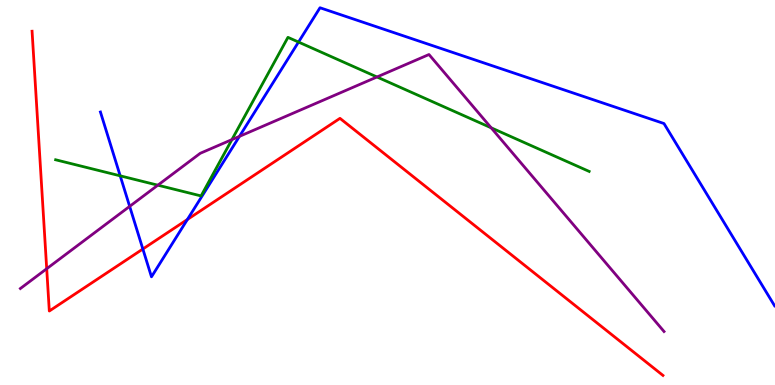[{'lines': ['blue', 'red'], 'intersections': [{'x': 1.84, 'y': 3.53}, {'x': 2.42, 'y': 4.3}]}, {'lines': ['green', 'red'], 'intersections': []}, {'lines': ['purple', 'red'], 'intersections': [{'x': 0.603, 'y': 3.02}]}, {'lines': ['blue', 'green'], 'intersections': [{'x': 1.55, 'y': 5.43}, {'x': 3.85, 'y': 8.91}]}, {'lines': ['blue', 'purple'], 'intersections': [{'x': 1.67, 'y': 4.64}, {'x': 3.09, 'y': 6.46}]}, {'lines': ['green', 'purple'], 'intersections': [{'x': 2.04, 'y': 5.19}, {'x': 2.99, 'y': 6.37}, {'x': 4.86, 'y': 8.0}, {'x': 6.34, 'y': 6.68}]}]